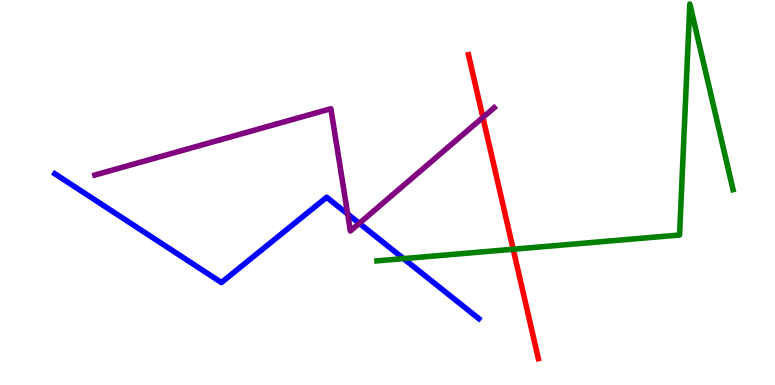[{'lines': ['blue', 'red'], 'intersections': []}, {'lines': ['green', 'red'], 'intersections': [{'x': 6.62, 'y': 3.53}]}, {'lines': ['purple', 'red'], 'intersections': [{'x': 6.23, 'y': 6.95}]}, {'lines': ['blue', 'green'], 'intersections': [{'x': 5.21, 'y': 3.28}]}, {'lines': ['blue', 'purple'], 'intersections': [{'x': 4.49, 'y': 4.44}, {'x': 4.64, 'y': 4.2}]}, {'lines': ['green', 'purple'], 'intersections': []}]